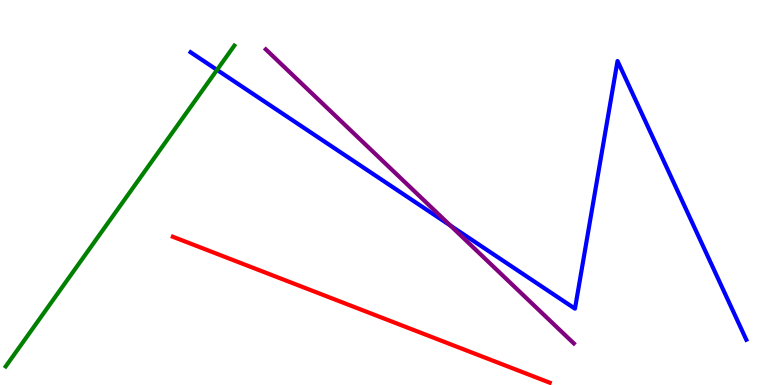[{'lines': ['blue', 'red'], 'intersections': []}, {'lines': ['green', 'red'], 'intersections': []}, {'lines': ['purple', 'red'], 'intersections': []}, {'lines': ['blue', 'green'], 'intersections': [{'x': 2.8, 'y': 8.18}]}, {'lines': ['blue', 'purple'], 'intersections': [{'x': 5.81, 'y': 4.14}]}, {'lines': ['green', 'purple'], 'intersections': []}]